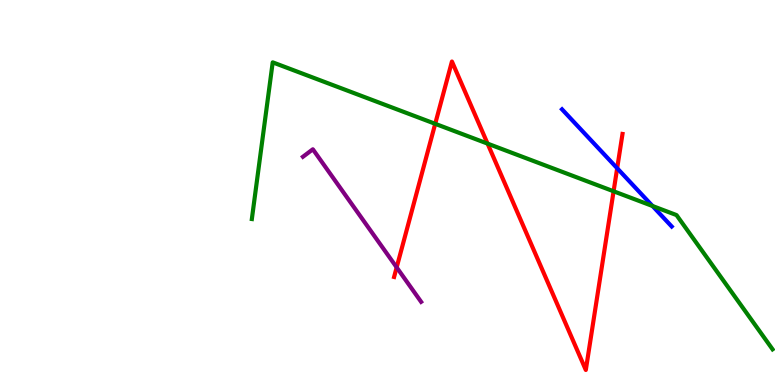[{'lines': ['blue', 'red'], 'intersections': [{'x': 7.96, 'y': 5.63}]}, {'lines': ['green', 'red'], 'intersections': [{'x': 5.62, 'y': 6.78}, {'x': 6.29, 'y': 6.27}, {'x': 7.92, 'y': 5.03}]}, {'lines': ['purple', 'red'], 'intersections': [{'x': 5.12, 'y': 3.06}]}, {'lines': ['blue', 'green'], 'intersections': [{'x': 8.42, 'y': 4.65}]}, {'lines': ['blue', 'purple'], 'intersections': []}, {'lines': ['green', 'purple'], 'intersections': []}]